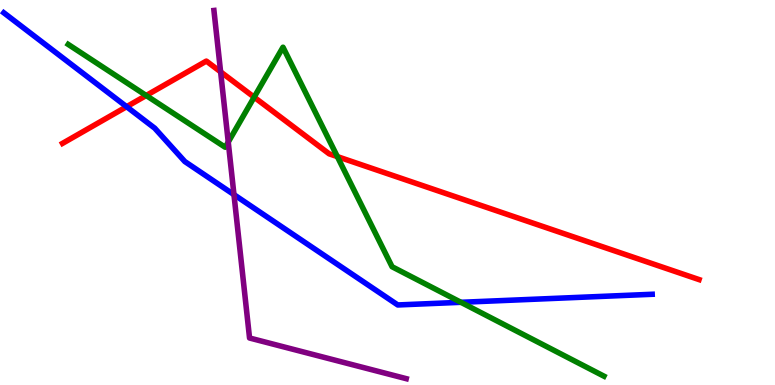[{'lines': ['blue', 'red'], 'intersections': [{'x': 1.63, 'y': 7.23}]}, {'lines': ['green', 'red'], 'intersections': [{'x': 1.89, 'y': 7.52}, {'x': 3.28, 'y': 7.48}, {'x': 4.35, 'y': 5.93}]}, {'lines': ['purple', 'red'], 'intersections': [{'x': 2.85, 'y': 8.13}]}, {'lines': ['blue', 'green'], 'intersections': [{'x': 5.95, 'y': 2.15}]}, {'lines': ['blue', 'purple'], 'intersections': [{'x': 3.02, 'y': 4.94}]}, {'lines': ['green', 'purple'], 'intersections': [{'x': 2.95, 'y': 6.31}]}]